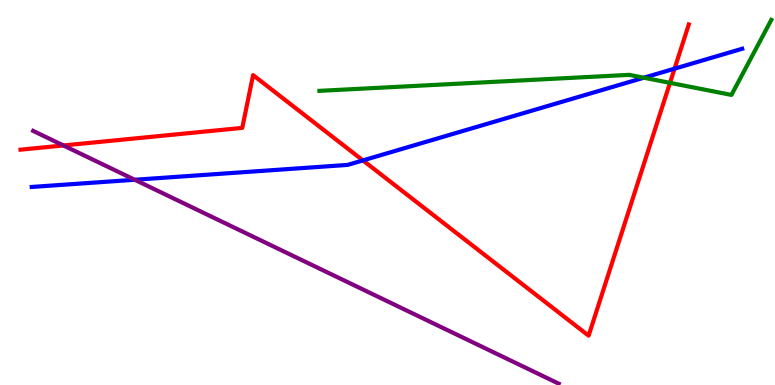[{'lines': ['blue', 'red'], 'intersections': [{'x': 4.68, 'y': 5.83}, {'x': 8.7, 'y': 8.22}]}, {'lines': ['green', 'red'], 'intersections': [{'x': 8.65, 'y': 7.85}]}, {'lines': ['purple', 'red'], 'intersections': [{'x': 0.818, 'y': 6.22}]}, {'lines': ['blue', 'green'], 'intersections': [{'x': 8.31, 'y': 7.98}]}, {'lines': ['blue', 'purple'], 'intersections': [{'x': 1.74, 'y': 5.33}]}, {'lines': ['green', 'purple'], 'intersections': []}]